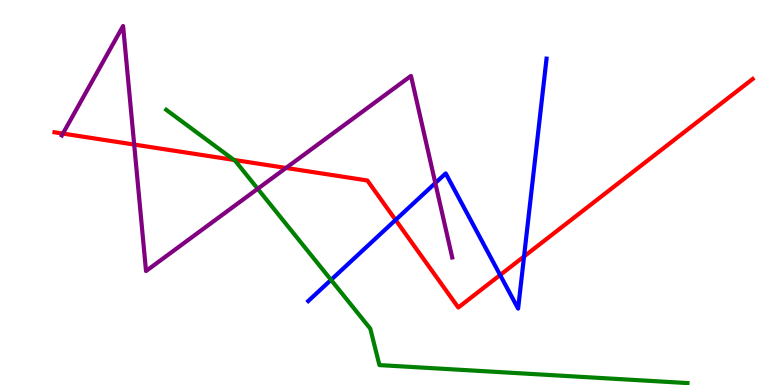[{'lines': ['blue', 'red'], 'intersections': [{'x': 5.1, 'y': 4.29}, {'x': 6.45, 'y': 2.86}, {'x': 6.76, 'y': 3.34}]}, {'lines': ['green', 'red'], 'intersections': [{'x': 3.02, 'y': 5.85}]}, {'lines': ['purple', 'red'], 'intersections': [{'x': 0.812, 'y': 6.53}, {'x': 1.73, 'y': 6.25}, {'x': 3.69, 'y': 5.64}]}, {'lines': ['blue', 'green'], 'intersections': [{'x': 4.27, 'y': 2.73}]}, {'lines': ['blue', 'purple'], 'intersections': [{'x': 5.62, 'y': 5.25}]}, {'lines': ['green', 'purple'], 'intersections': [{'x': 3.33, 'y': 5.1}]}]